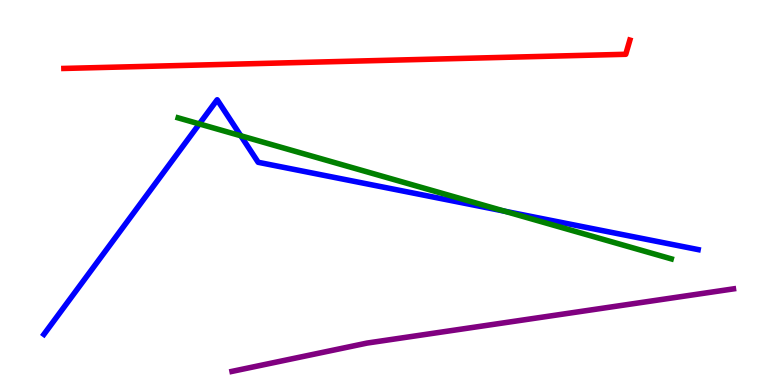[{'lines': ['blue', 'red'], 'intersections': []}, {'lines': ['green', 'red'], 'intersections': []}, {'lines': ['purple', 'red'], 'intersections': []}, {'lines': ['blue', 'green'], 'intersections': [{'x': 2.57, 'y': 6.78}, {'x': 3.11, 'y': 6.47}, {'x': 6.51, 'y': 4.51}]}, {'lines': ['blue', 'purple'], 'intersections': []}, {'lines': ['green', 'purple'], 'intersections': []}]